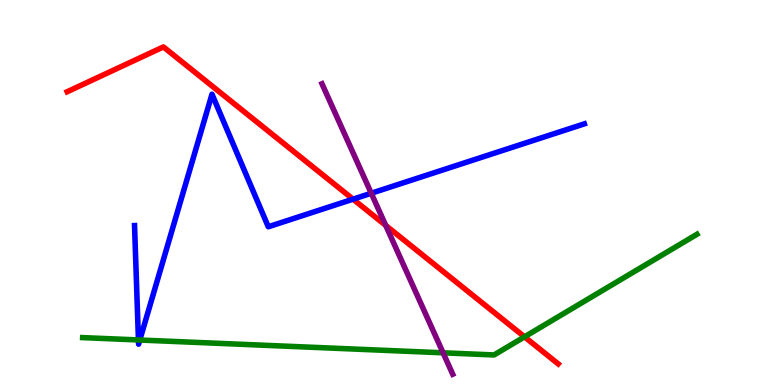[{'lines': ['blue', 'red'], 'intersections': [{'x': 4.56, 'y': 4.83}]}, {'lines': ['green', 'red'], 'intersections': [{'x': 6.77, 'y': 1.25}]}, {'lines': ['purple', 'red'], 'intersections': [{'x': 4.98, 'y': 4.14}]}, {'lines': ['blue', 'green'], 'intersections': [{'x': 1.79, 'y': 1.17}, {'x': 1.8, 'y': 1.17}]}, {'lines': ['blue', 'purple'], 'intersections': [{'x': 4.79, 'y': 4.98}]}, {'lines': ['green', 'purple'], 'intersections': [{'x': 5.72, 'y': 0.836}]}]